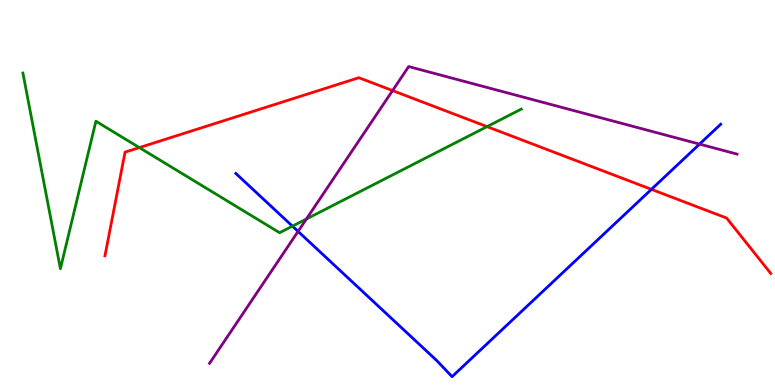[{'lines': ['blue', 'red'], 'intersections': [{'x': 8.41, 'y': 5.08}]}, {'lines': ['green', 'red'], 'intersections': [{'x': 1.8, 'y': 6.17}, {'x': 6.28, 'y': 6.71}]}, {'lines': ['purple', 'red'], 'intersections': [{'x': 5.07, 'y': 7.65}]}, {'lines': ['blue', 'green'], 'intersections': [{'x': 3.77, 'y': 4.13}]}, {'lines': ['blue', 'purple'], 'intersections': [{'x': 3.85, 'y': 3.99}, {'x': 9.03, 'y': 6.26}]}, {'lines': ['green', 'purple'], 'intersections': [{'x': 3.95, 'y': 4.31}]}]